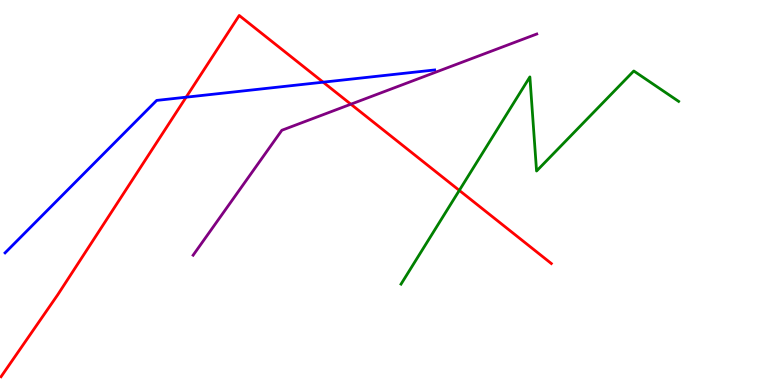[{'lines': ['blue', 'red'], 'intersections': [{'x': 2.4, 'y': 7.48}, {'x': 4.17, 'y': 7.87}]}, {'lines': ['green', 'red'], 'intersections': [{'x': 5.93, 'y': 5.05}]}, {'lines': ['purple', 'red'], 'intersections': [{'x': 4.53, 'y': 7.29}]}, {'lines': ['blue', 'green'], 'intersections': []}, {'lines': ['blue', 'purple'], 'intersections': []}, {'lines': ['green', 'purple'], 'intersections': []}]